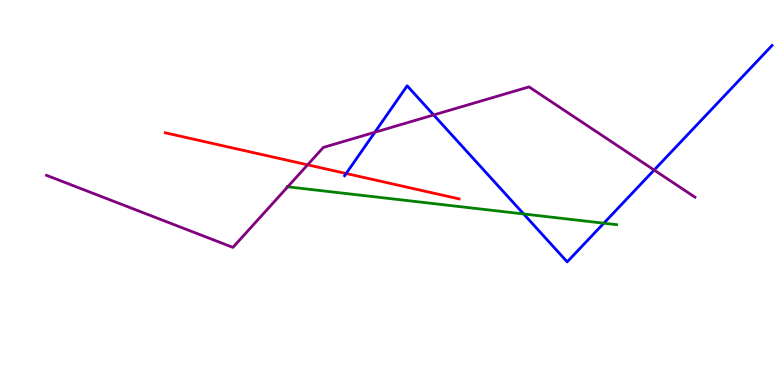[{'lines': ['blue', 'red'], 'intersections': [{'x': 4.47, 'y': 5.49}]}, {'lines': ['green', 'red'], 'intersections': []}, {'lines': ['purple', 'red'], 'intersections': [{'x': 3.97, 'y': 5.72}]}, {'lines': ['blue', 'green'], 'intersections': [{'x': 6.76, 'y': 4.44}, {'x': 7.79, 'y': 4.2}]}, {'lines': ['blue', 'purple'], 'intersections': [{'x': 4.84, 'y': 6.56}, {'x': 5.6, 'y': 7.01}, {'x': 8.44, 'y': 5.58}]}, {'lines': ['green', 'purple'], 'intersections': [{'x': 3.71, 'y': 5.15}]}]